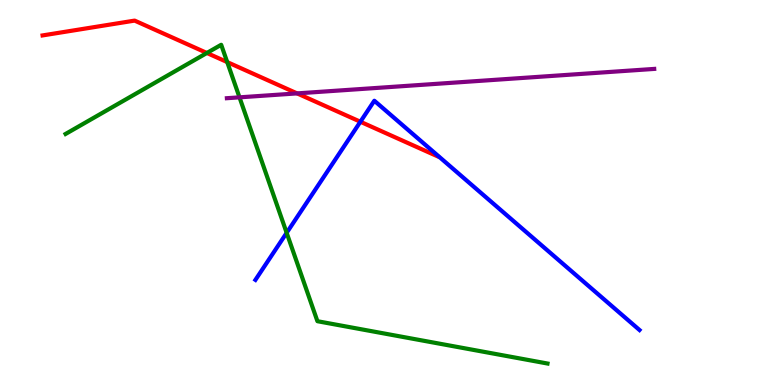[{'lines': ['blue', 'red'], 'intersections': [{'x': 4.65, 'y': 6.84}]}, {'lines': ['green', 'red'], 'intersections': [{'x': 2.67, 'y': 8.62}, {'x': 2.93, 'y': 8.39}]}, {'lines': ['purple', 'red'], 'intersections': [{'x': 3.83, 'y': 7.57}]}, {'lines': ['blue', 'green'], 'intersections': [{'x': 3.7, 'y': 3.95}]}, {'lines': ['blue', 'purple'], 'intersections': []}, {'lines': ['green', 'purple'], 'intersections': [{'x': 3.09, 'y': 7.47}]}]